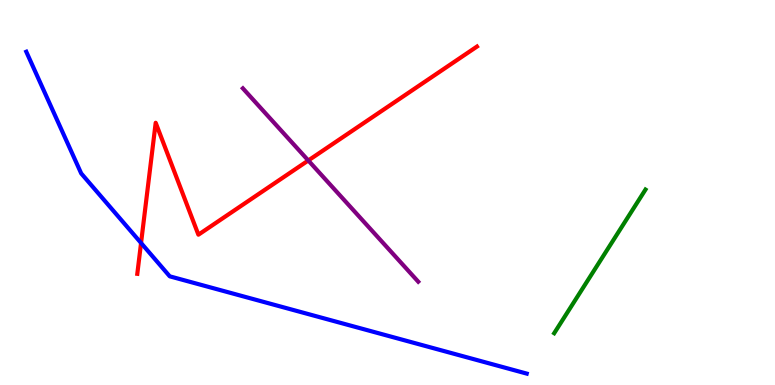[{'lines': ['blue', 'red'], 'intersections': [{'x': 1.82, 'y': 3.69}]}, {'lines': ['green', 'red'], 'intersections': []}, {'lines': ['purple', 'red'], 'intersections': [{'x': 3.98, 'y': 5.83}]}, {'lines': ['blue', 'green'], 'intersections': []}, {'lines': ['blue', 'purple'], 'intersections': []}, {'lines': ['green', 'purple'], 'intersections': []}]